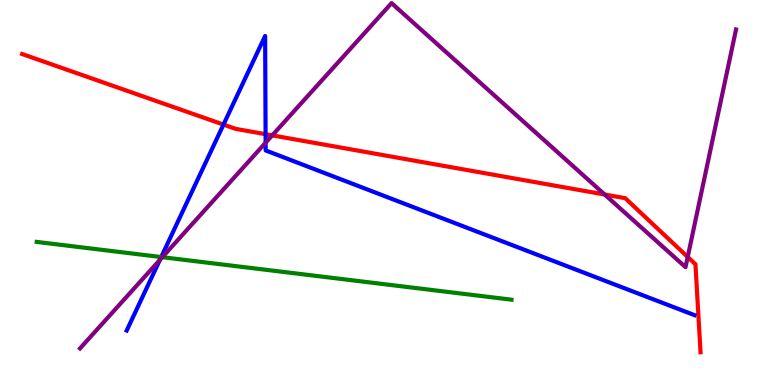[{'lines': ['blue', 'red'], 'intersections': [{'x': 2.88, 'y': 6.76}, {'x': 3.43, 'y': 6.51}]}, {'lines': ['green', 'red'], 'intersections': []}, {'lines': ['purple', 'red'], 'intersections': [{'x': 3.51, 'y': 6.48}, {'x': 7.8, 'y': 4.95}, {'x': 8.87, 'y': 3.33}]}, {'lines': ['blue', 'green'], 'intersections': [{'x': 2.08, 'y': 3.32}]}, {'lines': ['blue', 'purple'], 'intersections': [{'x': 2.06, 'y': 3.25}, {'x': 3.43, 'y': 6.29}]}, {'lines': ['green', 'purple'], 'intersections': [{'x': 2.09, 'y': 3.32}]}]